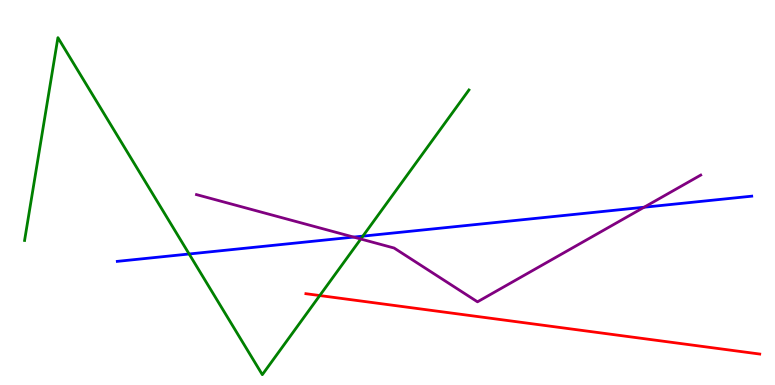[{'lines': ['blue', 'red'], 'intersections': []}, {'lines': ['green', 'red'], 'intersections': [{'x': 4.13, 'y': 2.32}]}, {'lines': ['purple', 'red'], 'intersections': []}, {'lines': ['blue', 'green'], 'intersections': [{'x': 2.44, 'y': 3.4}, {'x': 4.68, 'y': 3.87}]}, {'lines': ['blue', 'purple'], 'intersections': [{'x': 4.56, 'y': 3.84}, {'x': 8.31, 'y': 4.62}]}, {'lines': ['green', 'purple'], 'intersections': [{'x': 4.66, 'y': 3.79}]}]